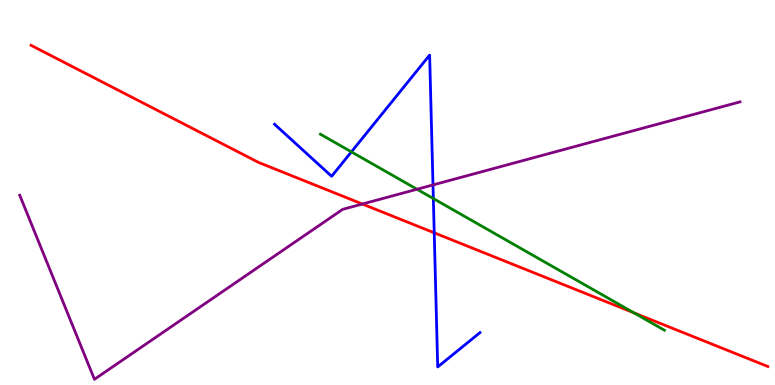[{'lines': ['blue', 'red'], 'intersections': [{'x': 5.6, 'y': 3.95}]}, {'lines': ['green', 'red'], 'intersections': [{'x': 8.18, 'y': 1.87}]}, {'lines': ['purple', 'red'], 'intersections': [{'x': 4.68, 'y': 4.7}]}, {'lines': ['blue', 'green'], 'intersections': [{'x': 4.53, 'y': 6.06}, {'x': 5.59, 'y': 4.84}]}, {'lines': ['blue', 'purple'], 'intersections': [{'x': 5.59, 'y': 5.2}]}, {'lines': ['green', 'purple'], 'intersections': [{'x': 5.38, 'y': 5.08}]}]